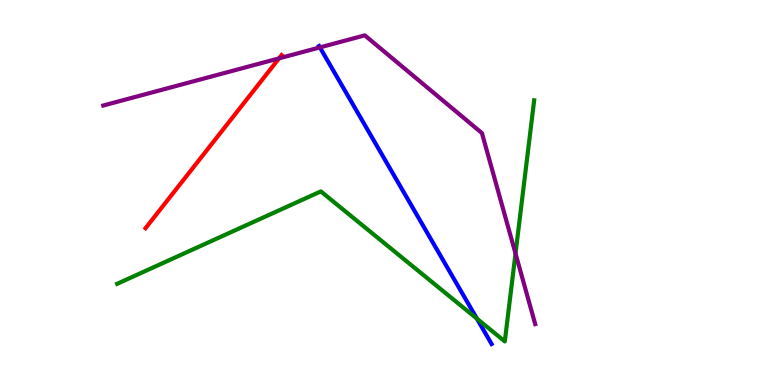[{'lines': ['blue', 'red'], 'intersections': []}, {'lines': ['green', 'red'], 'intersections': []}, {'lines': ['purple', 'red'], 'intersections': [{'x': 3.6, 'y': 8.48}]}, {'lines': ['blue', 'green'], 'intersections': [{'x': 6.15, 'y': 1.72}]}, {'lines': ['blue', 'purple'], 'intersections': [{'x': 4.13, 'y': 8.77}]}, {'lines': ['green', 'purple'], 'intersections': [{'x': 6.65, 'y': 3.42}]}]